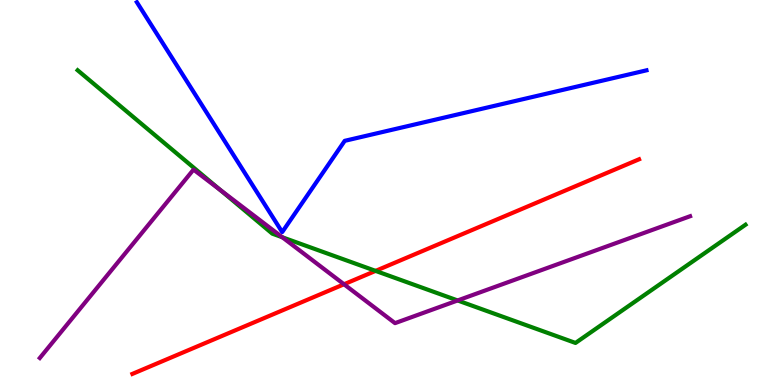[{'lines': ['blue', 'red'], 'intersections': []}, {'lines': ['green', 'red'], 'intersections': [{'x': 4.85, 'y': 2.96}]}, {'lines': ['purple', 'red'], 'intersections': [{'x': 4.44, 'y': 2.62}]}, {'lines': ['blue', 'green'], 'intersections': []}, {'lines': ['blue', 'purple'], 'intersections': []}, {'lines': ['green', 'purple'], 'intersections': [{'x': 2.84, 'y': 5.07}, {'x': 3.64, 'y': 3.84}, {'x': 5.9, 'y': 2.2}]}]